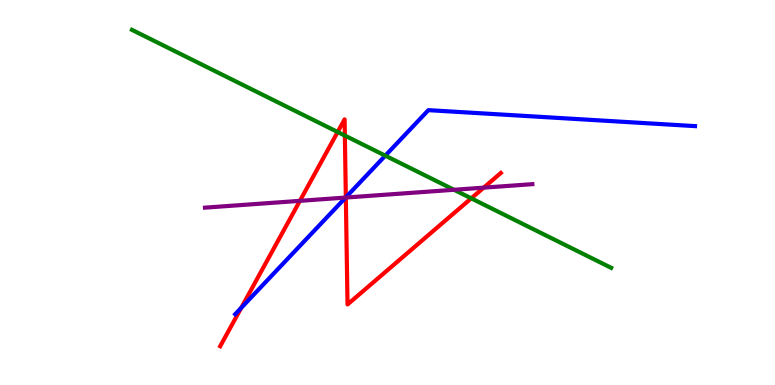[{'lines': ['blue', 'red'], 'intersections': [{'x': 3.11, 'y': 2.0}, {'x': 4.46, 'y': 4.87}]}, {'lines': ['green', 'red'], 'intersections': [{'x': 4.36, 'y': 6.57}, {'x': 4.45, 'y': 6.48}, {'x': 6.08, 'y': 4.85}]}, {'lines': ['purple', 'red'], 'intersections': [{'x': 3.87, 'y': 4.78}, {'x': 4.46, 'y': 4.87}, {'x': 6.24, 'y': 5.13}]}, {'lines': ['blue', 'green'], 'intersections': [{'x': 4.97, 'y': 5.96}]}, {'lines': ['blue', 'purple'], 'intersections': [{'x': 4.46, 'y': 4.87}]}, {'lines': ['green', 'purple'], 'intersections': [{'x': 5.86, 'y': 5.07}]}]